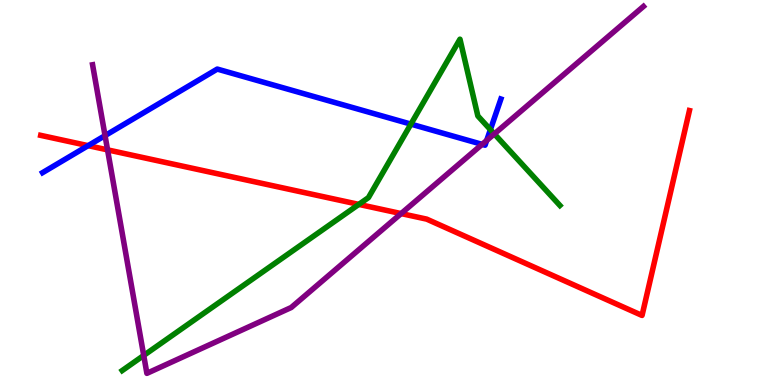[{'lines': ['blue', 'red'], 'intersections': [{'x': 1.14, 'y': 6.22}]}, {'lines': ['green', 'red'], 'intersections': [{'x': 4.63, 'y': 4.69}]}, {'lines': ['purple', 'red'], 'intersections': [{'x': 1.39, 'y': 6.11}, {'x': 5.18, 'y': 4.45}]}, {'lines': ['blue', 'green'], 'intersections': [{'x': 5.3, 'y': 6.78}, {'x': 6.33, 'y': 6.63}]}, {'lines': ['blue', 'purple'], 'intersections': [{'x': 1.36, 'y': 6.48}, {'x': 6.22, 'y': 6.25}, {'x': 6.28, 'y': 6.35}]}, {'lines': ['green', 'purple'], 'intersections': [{'x': 1.85, 'y': 0.768}, {'x': 6.38, 'y': 6.52}]}]